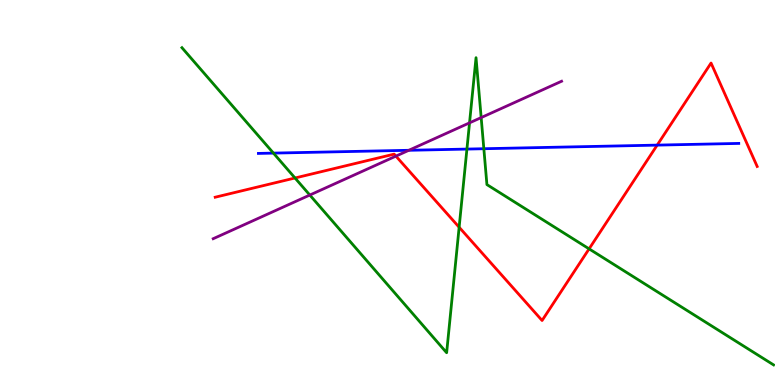[{'lines': ['blue', 'red'], 'intersections': [{'x': 8.48, 'y': 6.23}]}, {'lines': ['green', 'red'], 'intersections': [{'x': 3.81, 'y': 5.38}, {'x': 5.92, 'y': 4.1}, {'x': 7.6, 'y': 3.54}]}, {'lines': ['purple', 'red'], 'intersections': [{'x': 5.11, 'y': 5.94}]}, {'lines': ['blue', 'green'], 'intersections': [{'x': 3.53, 'y': 6.02}, {'x': 6.02, 'y': 6.13}, {'x': 6.24, 'y': 6.14}]}, {'lines': ['blue', 'purple'], 'intersections': [{'x': 5.28, 'y': 6.1}]}, {'lines': ['green', 'purple'], 'intersections': [{'x': 4.0, 'y': 4.93}, {'x': 6.06, 'y': 6.81}, {'x': 6.21, 'y': 6.95}]}]